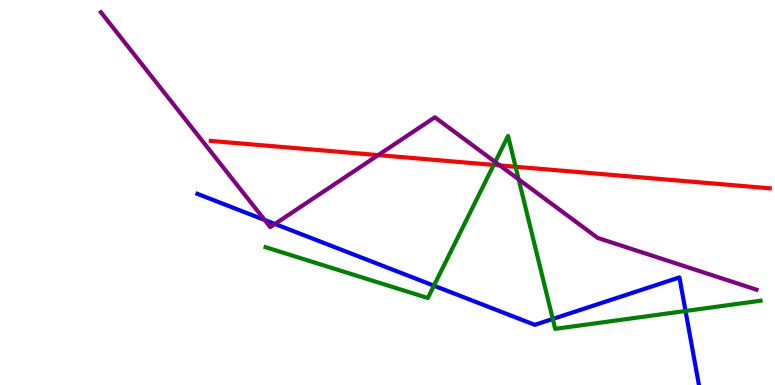[{'lines': ['blue', 'red'], 'intersections': []}, {'lines': ['green', 'red'], 'intersections': [{'x': 6.37, 'y': 5.72}, {'x': 6.65, 'y': 5.67}]}, {'lines': ['purple', 'red'], 'intersections': [{'x': 4.88, 'y': 5.97}, {'x': 6.45, 'y': 5.7}]}, {'lines': ['blue', 'green'], 'intersections': [{'x': 5.6, 'y': 2.58}, {'x': 7.13, 'y': 1.72}, {'x': 8.85, 'y': 1.92}]}, {'lines': ['blue', 'purple'], 'intersections': [{'x': 3.41, 'y': 4.29}, {'x': 3.55, 'y': 4.18}]}, {'lines': ['green', 'purple'], 'intersections': [{'x': 6.39, 'y': 5.79}, {'x': 6.69, 'y': 5.34}]}]